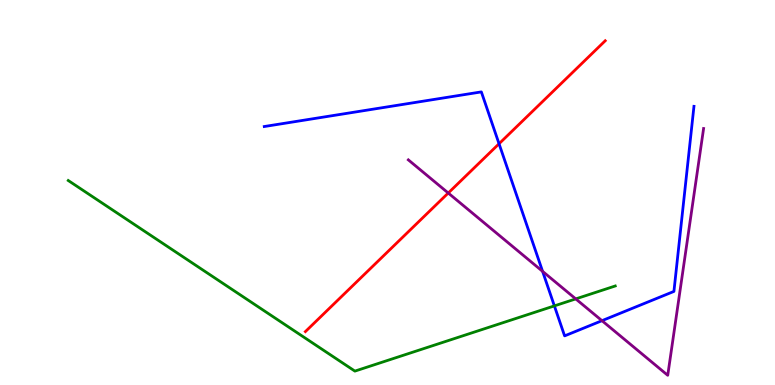[{'lines': ['blue', 'red'], 'intersections': [{'x': 6.44, 'y': 6.27}]}, {'lines': ['green', 'red'], 'intersections': []}, {'lines': ['purple', 'red'], 'intersections': [{'x': 5.78, 'y': 4.99}]}, {'lines': ['blue', 'green'], 'intersections': [{'x': 7.15, 'y': 2.05}]}, {'lines': ['blue', 'purple'], 'intersections': [{'x': 7.0, 'y': 2.95}, {'x': 7.77, 'y': 1.67}]}, {'lines': ['green', 'purple'], 'intersections': [{'x': 7.43, 'y': 2.24}]}]